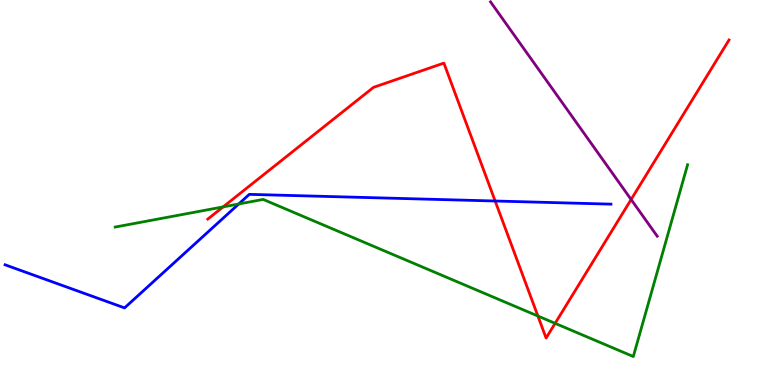[{'lines': ['blue', 'red'], 'intersections': [{'x': 6.39, 'y': 4.78}]}, {'lines': ['green', 'red'], 'intersections': [{'x': 2.88, 'y': 4.63}, {'x': 6.94, 'y': 1.79}, {'x': 7.16, 'y': 1.6}]}, {'lines': ['purple', 'red'], 'intersections': [{'x': 8.14, 'y': 4.82}]}, {'lines': ['blue', 'green'], 'intersections': [{'x': 3.08, 'y': 4.7}]}, {'lines': ['blue', 'purple'], 'intersections': []}, {'lines': ['green', 'purple'], 'intersections': []}]